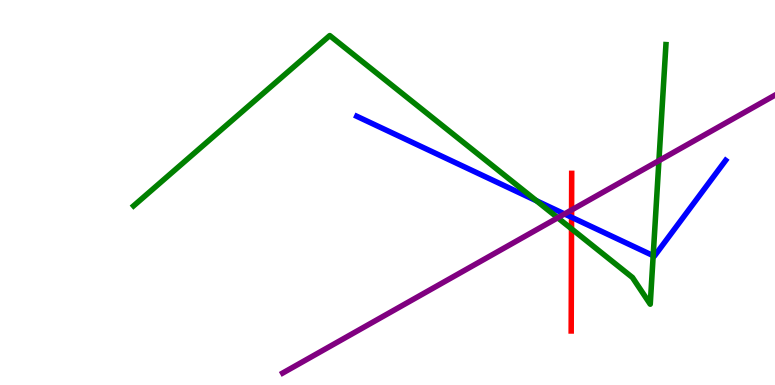[{'lines': ['blue', 'red'], 'intersections': [{'x': 7.37, 'y': 4.36}]}, {'lines': ['green', 'red'], 'intersections': [{'x': 7.37, 'y': 4.06}]}, {'lines': ['purple', 'red'], 'intersections': [{'x': 7.38, 'y': 4.55}]}, {'lines': ['blue', 'green'], 'intersections': [{'x': 6.92, 'y': 4.79}, {'x': 8.43, 'y': 3.36}]}, {'lines': ['blue', 'purple'], 'intersections': [{'x': 7.28, 'y': 4.44}]}, {'lines': ['green', 'purple'], 'intersections': [{'x': 7.2, 'y': 4.34}, {'x': 8.5, 'y': 5.83}]}]